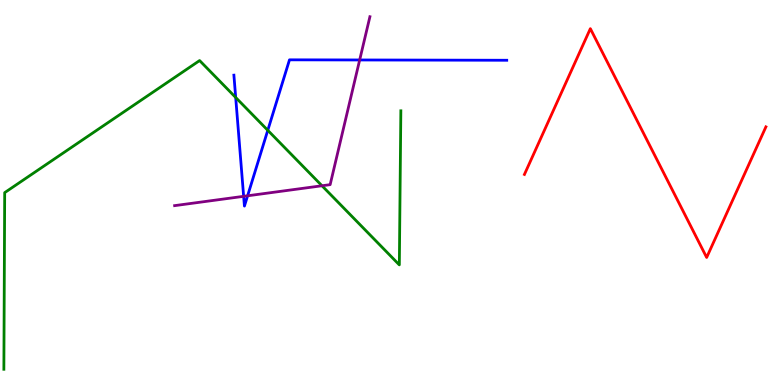[{'lines': ['blue', 'red'], 'intersections': []}, {'lines': ['green', 'red'], 'intersections': []}, {'lines': ['purple', 'red'], 'intersections': []}, {'lines': ['blue', 'green'], 'intersections': [{'x': 3.04, 'y': 7.47}, {'x': 3.46, 'y': 6.62}]}, {'lines': ['blue', 'purple'], 'intersections': [{'x': 3.14, 'y': 4.9}, {'x': 3.19, 'y': 4.91}, {'x': 4.64, 'y': 8.44}]}, {'lines': ['green', 'purple'], 'intersections': [{'x': 4.15, 'y': 5.18}]}]